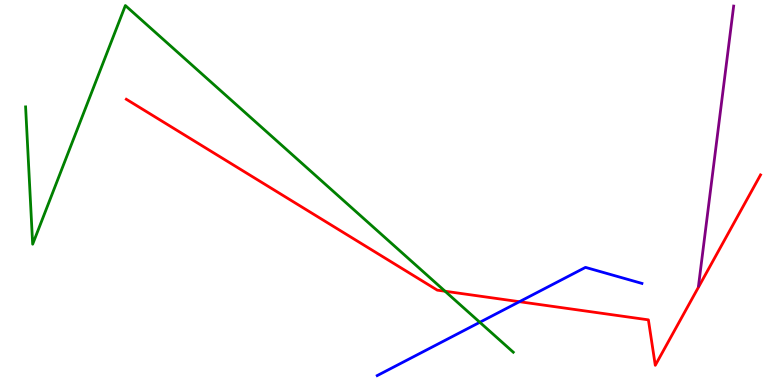[{'lines': ['blue', 'red'], 'intersections': [{'x': 6.7, 'y': 2.16}]}, {'lines': ['green', 'red'], 'intersections': [{'x': 5.74, 'y': 2.44}]}, {'lines': ['purple', 'red'], 'intersections': []}, {'lines': ['blue', 'green'], 'intersections': [{'x': 6.19, 'y': 1.63}]}, {'lines': ['blue', 'purple'], 'intersections': []}, {'lines': ['green', 'purple'], 'intersections': []}]